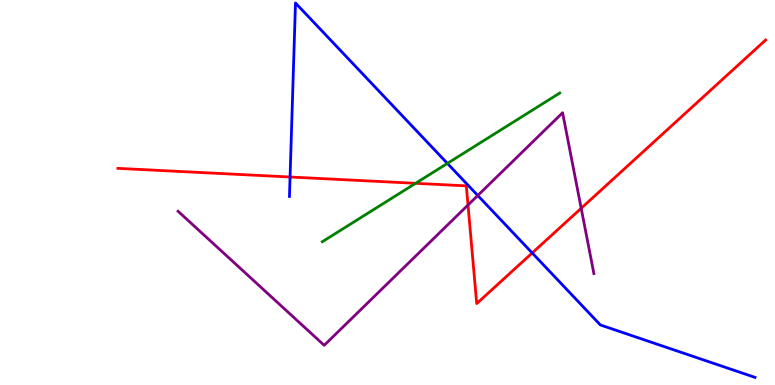[{'lines': ['blue', 'red'], 'intersections': [{'x': 3.74, 'y': 5.4}, {'x': 6.87, 'y': 3.43}]}, {'lines': ['green', 'red'], 'intersections': [{'x': 5.36, 'y': 5.24}]}, {'lines': ['purple', 'red'], 'intersections': [{'x': 6.04, 'y': 4.68}, {'x': 7.5, 'y': 4.59}]}, {'lines': ['blue', 'green'], 'intersections': [{'x': 5.77, 'y': 5.76}]}, {'lines': ['blue', 'purple'], 'intersections': [{'x': 6.16, 'y': 4.92}]}, {'lines': ['green', 'purple'], 'intersections': []}]